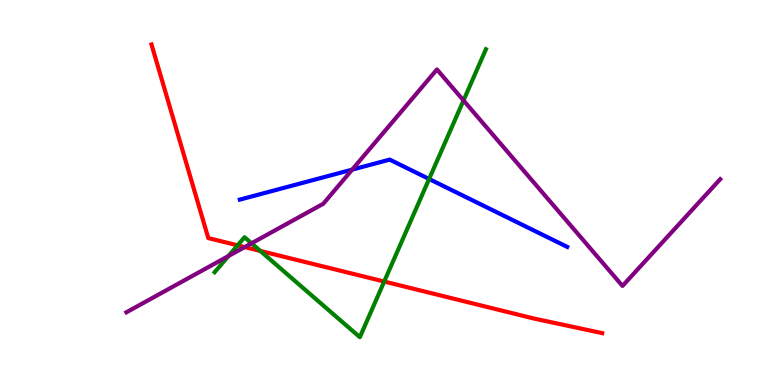[{'lines': ['blue', 'red'], 'intersections': []}, {'lines': ['green', 'red'], 'intersections': [{'x': 3.07, 'y': 3.63}, {'x': 3.36, 'y': 3.48}, {'x': 4.96, 'y': 2.69}]}, {'lines': ['purple', 'red'], 'intersections': [{'x': 3.16, 'y': 3.58}]}, {'lines': ['blue', 'green'], 'intersections': [{'x': 5.54, 'y': 5.35}]}, {'lines': ['blue', 'purple'], 'intersections': [{'x': 4.54, 'y': 5.59}]}, {'lines': ['green', 'purple'], 'intersections': [{'x': 2.95, 'y': 3.35}, {'x': 3.25, 'y': 3.68}, {'x': 5.98, 'y': 7.39}]}]